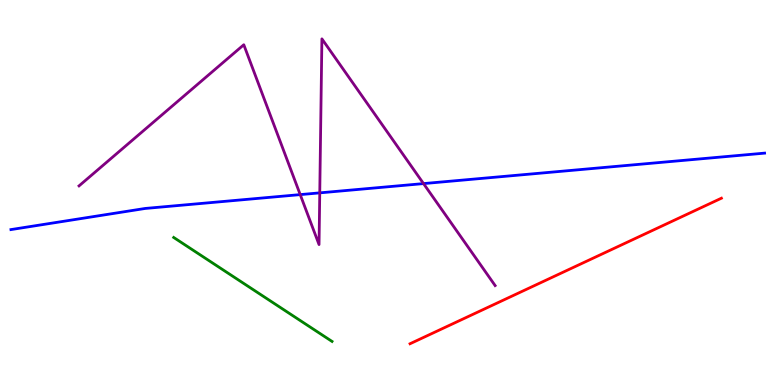[{'lines': ['blue', 'red'], 'intersections': []}, {'lines': ['green', 'red'], 'intersections': []}, {'lines': ['purple', 'red'], 'intersections': []}, {'lines': ['blue', 'green'], 'intersections': []}, {'lines': ['blue', 'purple'], 'intersections': [{'x': 3.87, 'y': 4.95}, {'x': 4.13, 'y': 4.99}, {'x': 5.46, 'y': 5.23}]}, {'lines': ['green', 'purple'], 'intersections': []}]